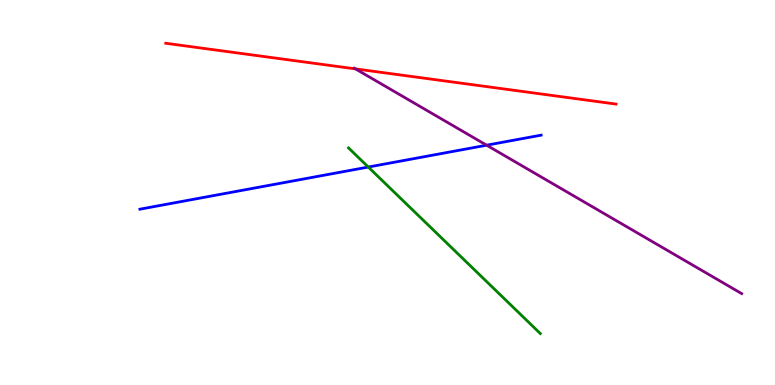[{'lines': ['blue', 'red'], 'intersections': []}, {'lines': ['green', 'red'], 'intersections': []}, {'lines': ['purple', 'red'], 'intersections': [{'x': 4.59, 'y': 8.21}]}, {'lines': ['blue', 'green'], 'intersections': [{'x': 4.75, 'y': 5.66}]}, {'lines': ['blue', 'purple'], 'intersections': [{'x': 6.28, 'y': 6.23}]}, {'lines': ['green', 'purple'], 'intersections': []}]